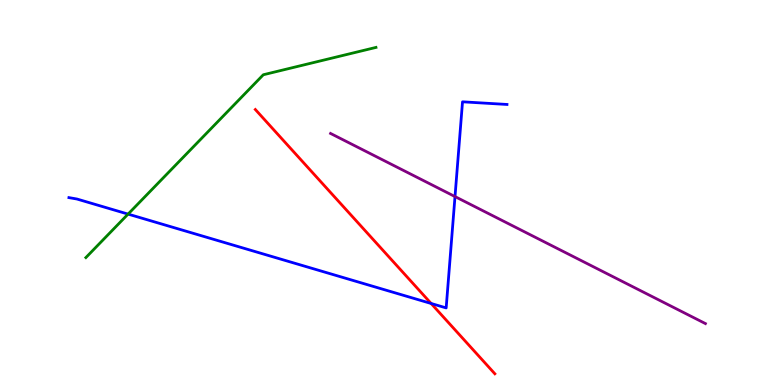[{'lines': ['blue', 'red'], 'intersections': [{'x': 5.56, 'y': 2.12}]}, {'lines': ['green', 'red'], 'intersections': []}, {'lines': ['purple', 'red'], 'intersections': []}, {'lines': ['blue', 'green'], 'intersections': [{'x': 1.65, 'y': 4.44}]}, {'lines': ['blue', 'purple'], 'intersections': [{'x': 5.87, 'y': 4.89}]}, {'lines': ['green', 'purple'], 'intersections': []}]